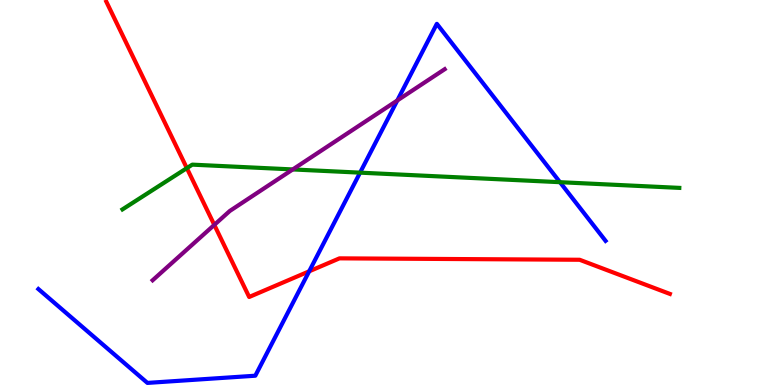[{'lines': ['blue', 'red'], 'intersections': [{'x': 3.99, 'y': 2.95}]}, {'lines': ['green', 'red'], 'intersections': [{'x': 2.41, 'y': 5.63}]}, {'lines': ['purple', 'red'], 'intersections': [{'x': 2.77, 'y': 4.16}]}, {'lines': ['blue', 'green'], 'intersections': [{'x': 4.65, 'y': 5.52}, {'x': 7.23, 'y': 5.27}]}, {'lines': ['blue', 'purple'], 'intersections': [{'x': 5.13, 'y': 7.39}]}, {'lines': ['green', 'purple'], 'intersections': [{'x': 3.78, 'y': 5.6}]}]